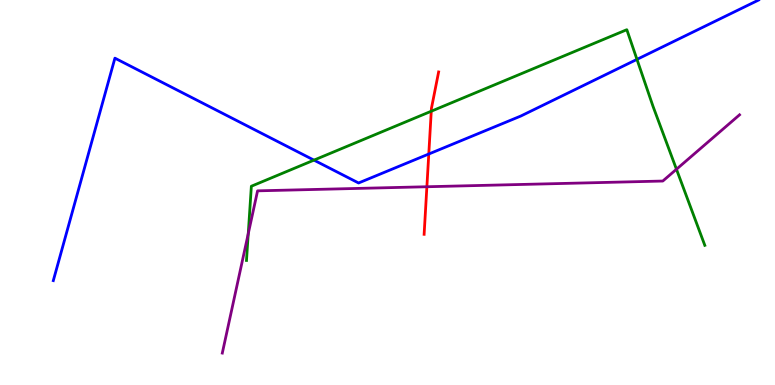[{'lines': ['blue', 'red'], 'intersections': [{'x': 5.53, 'y': 6.0}]}, {'lines': ['green', 'red'], 'intersections': [{'x': 5.56, 'y': 7.11}]}, {'lines': ['purple', 'red'], 'intersections': [{'x': 5.51, 'y': 5.15}]}, {'lines': ['blue', 'green'], 'intersections': [{'x': 4.05, 'y': 5.84}, {'x': 8.22, 'y': 8.46}]}, {'lines': ['blue', 'purple'], 'intersections': []}, {'lines': ['green', 'purple'], 'intersections': [{'x': 3.2, 'y': 3.93}, {'x': 8.73, 'y': 5.6}]}]